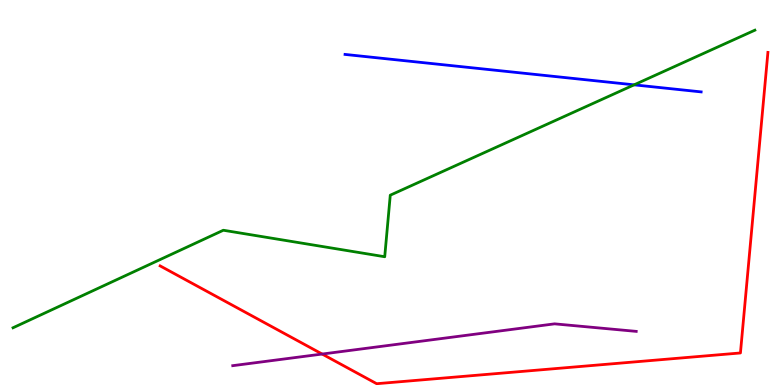[{'lines': ['blue', 'red'], 'intersections': []}, {'lines': ['green', 'red'], 'intersections': []}, {'lines': ['purple', 'red'], 'intersections': [{'x': 4.16, 'y': 0.804}]}, {'lines': ['blue', 'green'], 'intersections': [{'x': 8.18, 'y': 7.8}]}, {'lines': ['blue', 'purple'], 'intersections': []}, {'lines': ['green', 'purple'], 'intersections': []}]